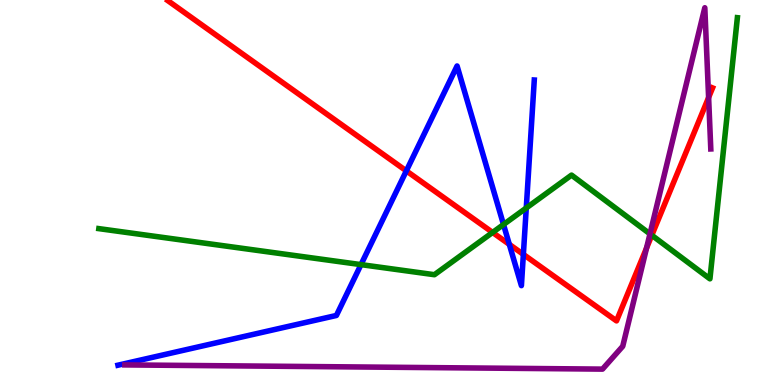[{'lines': ['blue', 'red'], 'intersections': [{'x': 5.24, 'y': 5.56}, {'x': 6.57, 'y': 3.65}, {'x': 6.75, 'y': 3.39}]}, {'lines': ['green', 'red'], 'intersections': [{'x': 6.36, 'y': 3.96}, {'x': 8.41, 'y': 3.89}]}, {'lines': ['purple', 'red'], 'intersections': [{'x': 8.34, 'y': 3.56}, {'x': 9.14, 'y': 7.47}]}, {'lines': ['blue', 'green'], 'intersections': [{'x': 4.66, 'y': 3.13}, {'x': 6.5, 'y': 4.17}, {'x': 6.79, 'y': 4.6}]}, {'lines': ['blue', 'purple'], 'intersections': []}, {'lines': ['green', 'purple'], 'intersections': [{'x': 8.39, 'y': 3.92}]}]